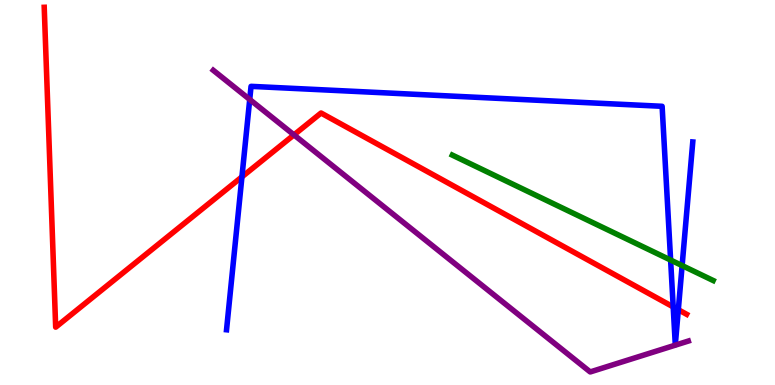[{'lines': ['blue', 'red'], 'intersections': [{'x': 3.12, 'y': 5.41}, {'x': 8.69, 'y': 2.03}, {'x': 8.75, 'y': 1.96}]}, {'lines': ['green', 'red'], 'intersections': []}, {'lines': ['purple', 'red'], 'intersections': [{'x': 3.79, 'y': 6.5}]}, {'lines': ['blue', 'green'], 'intersections': [{'x': 8.65, 'y': 3.25}, {'x': 8.8, 'y': 3.1}]}, {'lines': ['blue', 'purple'], 'intersections': [{'x': 3.22, 'y': 7.42}]}, {'lines': ['green', 'purple'], 'intersections': []}]